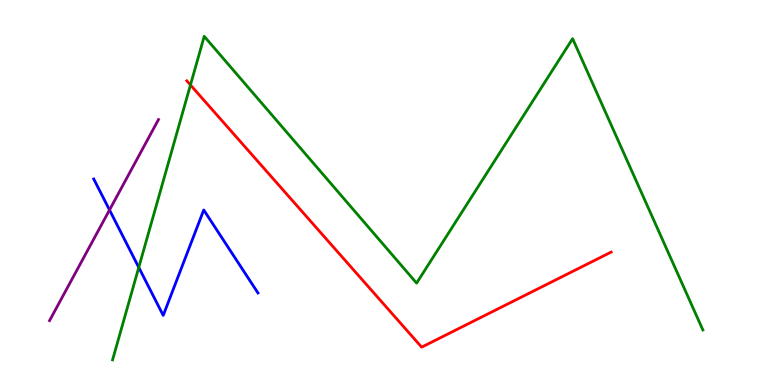[{'lines': ['blue', 'red'], 'intersections': []}, {'lines': ['green', 'red'], 'intersections': [{'x': 2.46, 'y': 7.79}]}, {'lines': ['purple', 'red'], 'intersections': []}, {'lines': ['blue', 'green'], 'intersections': [{'x': 1.79, 'y': 3.05}]}, {'lines': ['blue', 'purple'], 'intersections': [{'x': 1.41, 'y': 4.55}]}, {'lines': ['green', 'purple'], 'intersections': []}]